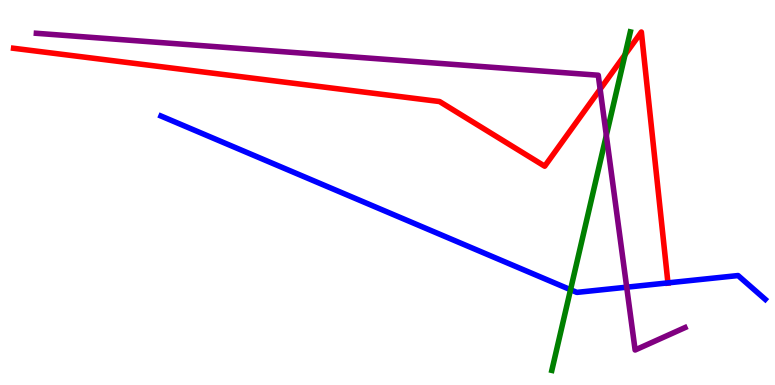[{'lines': ['blue', 'red'], 'intersections': [{'x': 8.62, 'y': 2.65}]}, {'lines': ['green', 'red'], 'intersections': [{'x': 8.07, 'y': 8.58}]}, {'lines': ['purple', 'red'], 'intersections': [{'x': 7.74, 'y': 7.68}]}, {'lines': ['blue', 'green'], 'intersections': [{'x': 7.36, 'y': 2.47}]}, {'lines': ['blue', 'purple'], 'intersections': [{'x': 8.09, 'y': 2.54}]}, {'lines': ['green', 'purple'], 'intersections': [{'x': 7.82, 'y': 6.48}]}]